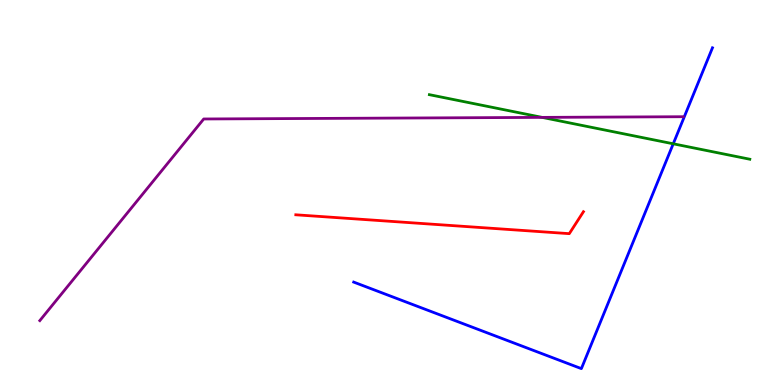[{'lines': ['blue', 'red'], 'intersections': []}, {'lines': ['green', 'red'], 'intersections': []}, {'lines': ['purple', 'red'], 'intersections': []}, {'lines': ['blue', 'green'], 'intersections': [{'x': 8.69, 'y': 6.26}]}, {'lines': ['blue', 'purple'], 'intersections': []}, {'lines': ['green', 'purple'], 'intersections': [{'x': 6.99, 'y': 6.95}]}]